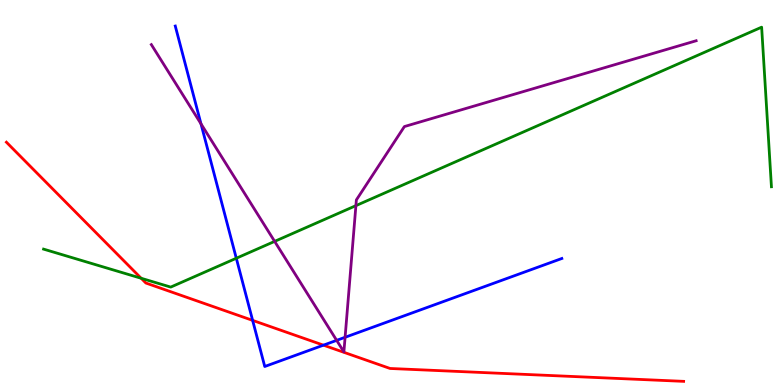[{'lines': ['blue', 'red'], 'intersections': [{'x': 3.26, 'y': 1.68}, {'x': 4.17, 'y': 1.03}]}, {'lines': ['green', 'red'], 'intersections': [{'x': 1.82, 'y': 2.77}]}, {'lines': ['purple', 'red'], 'intersections': []}, {'lines': ['blue', 'green'], 'intersections': [{'x': 3.05, 'y': 3.29}]}, {'lines': ['blue', 'purple'], 'intersections': [{'x': 2.59, 'y': 6.78}, {'x': 4.34, 'y': 1.16}, {'x': 4.45, 'y': 1.24}]}, {'lines': ['green', 'purple'], 'intersections': [{'x': 3.54, 'y': 3.73}, {'x': 4.59, 'y': 4.66}]}]